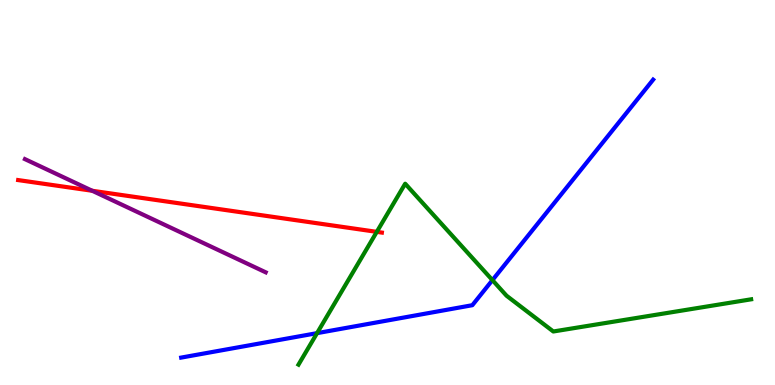[{'lines': ['blue', 'red'], 'intersections': []}, {'lines': ['green', 'red'], 'intersections': [{'x': 4.86, 'y': 3.98}]}, {'lines': ['purple', 'red'], 'intersections': [{'x': 1.19, 'y': 5.04}]}, {'lines': ['blue', 'green'], 'intersections': [{'x': 4.09, 'y': 1.35}, {'x': 6.35, 'y': 2.72}]}, {'lines': ['blue', 'purple'], 'intersections': []}, {'lines': ['green', 'purple'], 'intersections': []}]